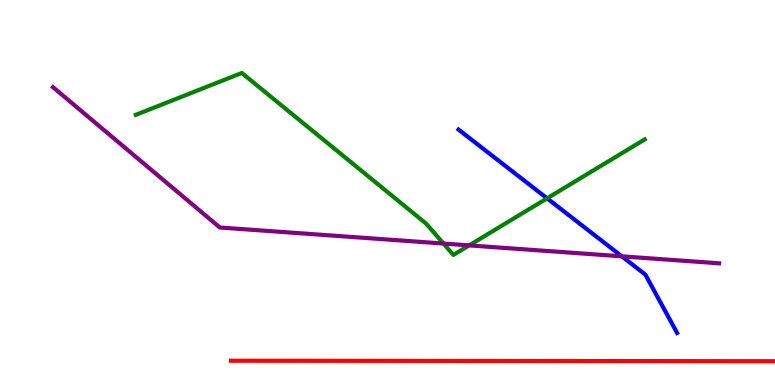[{'lines': ['blue', 'red'], 'intersections': []}, {'lines': ['green', 'red'], 'intersections': []}, {'lines': ['purple', 'red'], 'intersections': []}, {'lines': ['blue', 'green'], 'intersections': [{'x': 7.06, 'y': 4.85}]}, {'lines': ['blue', 'purple'], 'intersections': [{'x': 8.02, 'y': 3.34}]}, {'lines': ['green', 'purple'], 'intersections': [{'x': 5.72, 'y': 3.67}, {'x': 6.05, 'y': 3.63}]}]